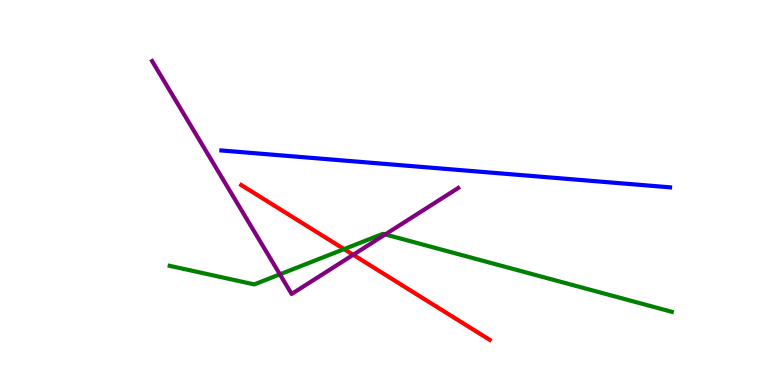[{'lines': ['blue', 'red'], 'intersections': []}, {'lines': ['green', 'red'], 'intersections': [{'x': 4.44, 'y': 3.53}]}, {'lines': ['purple', 'red'], 'intersections': [{'x': 4.56, 'y': 3.38}]}, {'lines': ['blue', 'green'], 'intersections': []}, {'lines': ['blue', 'purple'], 'intersections': []}, {'lines': ['green', 'purple'], 'intersections': [{'x': 3.61, 'y': 2.87}, {'x': 4.97, 'y': 3.91}]}]